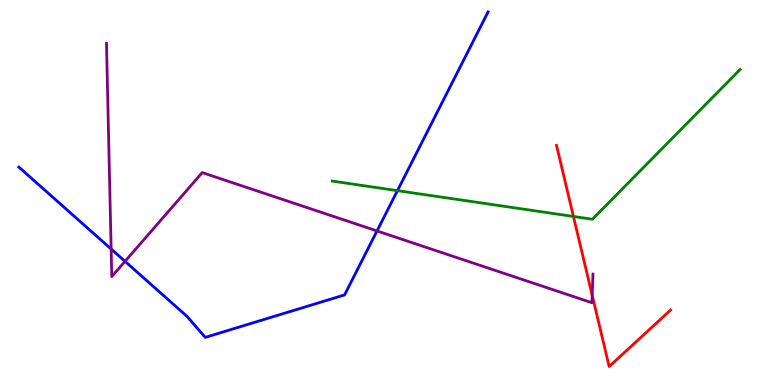[{'lines': ['blue', 'red'], 'intersections': []}, {'lines': ['green', 'red'], 'intersections': [{'x': 7.4, 'y': 4.38}]}, {'lines': ['purple', 'red'], 'intersections': [{'x': 7.64, 'y': 2.33}]}, {'lines': ['blue', 'green'], 'intersections': [{'x': 5.13, 'y': 5.05}]}, {'lines': ['blue', 'purple'], 'intersections': [{'x': 1.43, 'y': 3.53}, {'x': 1.61, 'y': 3.21}, {'x': 4.86, 'y': 4.0}]}, {'lines': ['green', 'purple'], 'intersections': []}]